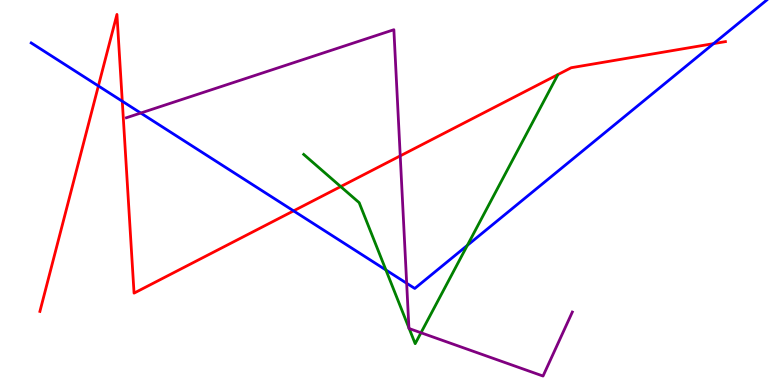[{'lines': ['blue', 'red'], 'intersections': [{'x': 1.27, 'y': 7.77}, {'x': 1.58, 'y': 7.37}, {'x': 3.79, 'y': 4.52}, {'x': 9.21, 'y': 8.87}]}, {'lines': ['green', 'red'], 'intersections': [{'x': 4.4, 'y': 5.15}]}, {'lines': ['purple', 'red'], 'intersections': [{'x': 5.16, 'y': 5.95}]}, {'lines': ['blue', 'green'], 'intersections': [{'x': 4.98, 'y': 2.99}, {'x': 6.03, 'y': 3.63}]}, {'lines': ['blue', 'purple'], 'intersections': [{'x': 1.82, 'y': 7.06}, {'x': 5.25, 'y': 2.64}]}, {'lines': ['green', 'purple'], 'intersections': [{'x': 5.28, 'y': 1.48}, {'x': 5.28, 'y': 1.47}, {'x': 5.43, 'y': 1.36}]}]